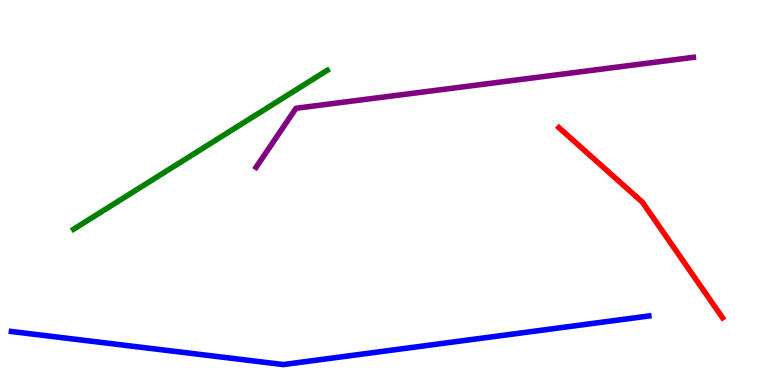[{'lines': ['blue', 'red'], 'intersections': []}, {'lines': ['green', 'red'], 'intersections': []}, {'lines': ['purple', 'red'], 'intersections': []}, {'lines': ['blue', 'green'], 'intersections': []}, {'lines': ['blue', 'purple'], 'intersections': []}, {'lines': ['green', 'purple'], 'intersections': []}]